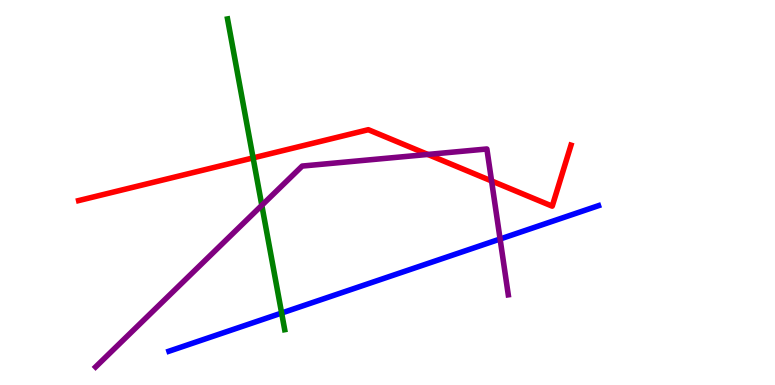[{'lines': ['blue', 'red'], 'intersections': []}, {'lines': ['green', 'red'], 'intersections': [{'x': 3.27, 'y': 5.9}]}, {'lines': ['purple', 'red'], 'intersections': [{'x': 5.52, 'y': 5.99}, {'x': 6.34, 'y': 5.3}]}, {'lines': ['blue', 'green'], 'intersections': [{'x': 3.63, 'y': 1.87}]}, {'lines': ['blue', 'purple'], 'intersections': [{'x': 6.45, 'y': 3.79}]}, {'lines': ['green', 'purple'], 'intersections': [{'x': 3.38, 'y': 4.67}]}]